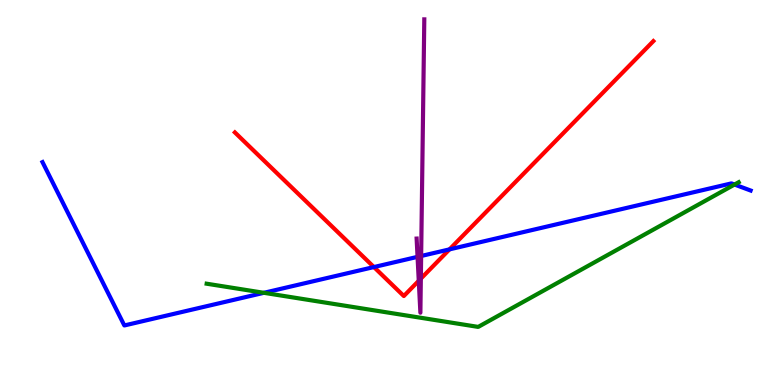[{'lines': ['blue', 'red'], 'intersections': [{'x': 4.82, 'y': 3.06}, {'x': 5.8, 'y': 3.52}]}, {'lines': ['green', 'red'], 'intersections': []}, {'lines': ['purple', 'red'], 'intersections': [{'x': 5.4, 'y': 2.71}, {'x': 5.43, 'y': 2.76}]}, {'lines': ['blue', 'green'], 'intersections': [{'x': 3.4, 'y': 2.39}, {'x': 9.48, 'y': 5.21}]}, {'lines': ['blue', 'purple'], 'intersections': [{'x': 5.39, 'y': 3.33}, {'x': 5.43, 'y': 3.35}]}, {'lines': ['green', 'purple'], 'intersections': []}]